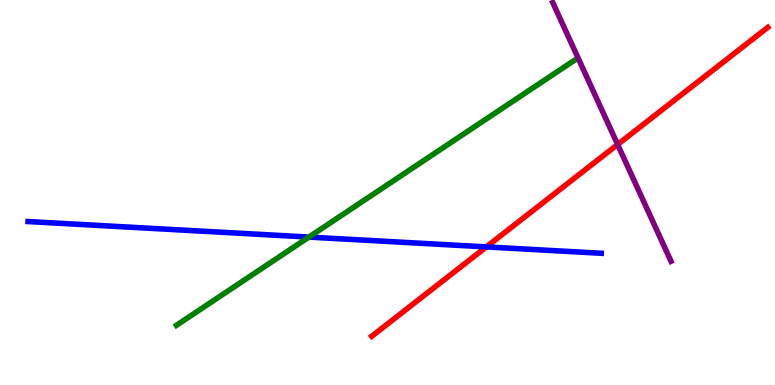[{'lines': ['blue', 'red'], 'intersections': [{'x': 6.28, 'y': 3.59}]}, {'lines': ['green', 'red'], 'intersections': []}, {'lines': ['purple', 'red'], 'intersections': [{'x': 7.97, 'y': 6.25}]}, {'lines': ['blue', 'green'], 'intersections': [{'x': 3.99, 'y': 3.84}]}, {'lines': ['blue', 'purple'], 'intersections': []}, {'lines': ['green', 'purple'], 'intersections': []}]